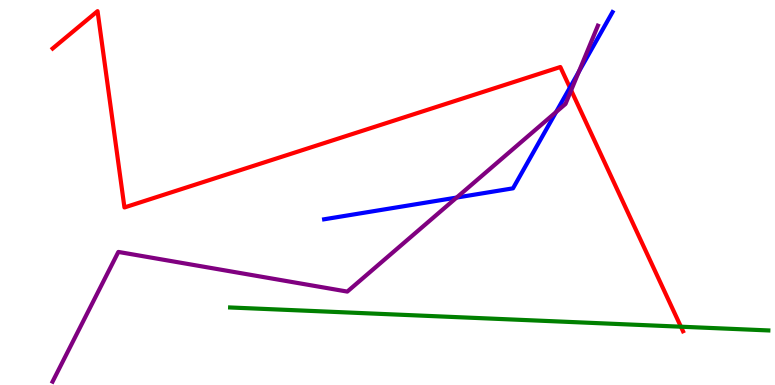[{'lines': ['blue', 'red'], 'intersections': [{'x': 7.35, 'y': 7.72}]}, {'lines': ['green', 'red'], 'intersections': [{'x': 8.79, 'y': 1.51}]}, {'lines': ['purple', 'red'], 'intersections': [{'x': 7.37, 'y': 7.65}]}, {'lines': ['blue', 'green'], 'intersections': []}, {'lines': ['blue', 'purple'], 'intersections': [{'x': 5.89, 'y': 4.87}, {'x': 7.18, 'y': 7.09}, {'x': 7.47, 'y': 8.13}]}, {'lines': ['green', 'purple'], 'intersections': []}]